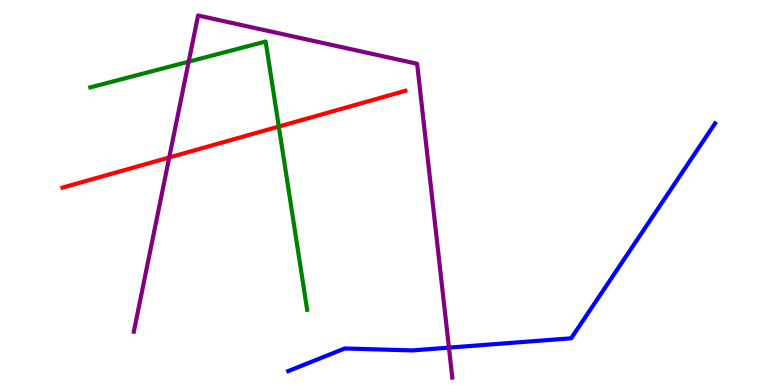[{'lines': ['blue', 'red'], 'intersections': []}, {'lines': ['green', 'red'], 'intersections': [{'x': 3.6, 'y': 6.71}]}, {'lines': ['purple', 'red'], 'intersections': [{'x': 2.18, 'y': 5.91}]}, {'lines': ['blue', 'green'], 'intersections': []}, {'lines': ['blue', 'purple'], 'intersections': [{'x': 5.79, 'y': 0.971}]}, {'lines': ['green', 'purple'], 'intersections': [{'x': 2.43, 'y': 8.4}]}]